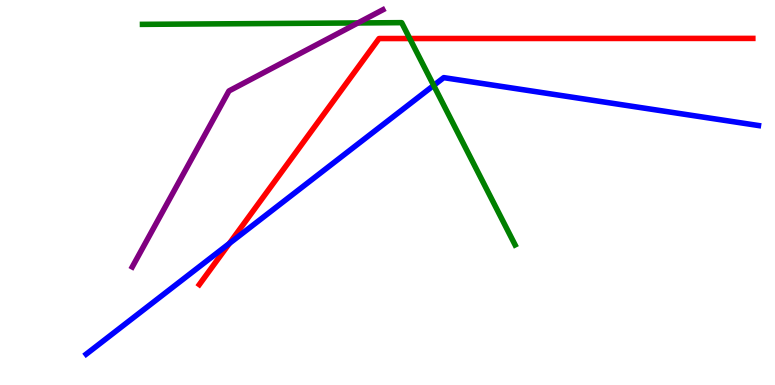[{'lines': ['blue', 'red'], 'intersections': [{'x': 2.96, 'y': 3.68}]}, {'lines': ['green', 'red'], 'intersections': [{'x': 5.29, 'y': 9.0}]}, {'lines': ['purple', 'red'], 'intersections': []}, {'lines': ['blue', 'green'], 'intersections': [{'x': 5.6, 'y': 7.78}]}, {'lines': ['blue', 'purple'], 'intersections': []}, {'lines': ['green', 'purple'], 'intersections': [{'x': 4.62, 'y': 9.4}]}]